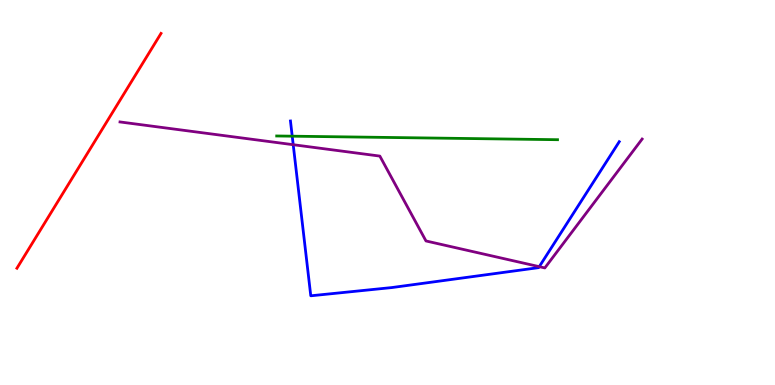[{'lines': ['blue', 'red'], 'intersections': []}, {'lines': ['green', 'red'], 'intersections': []}, {'lines': ['purple', 'red'], 'intersections': []}, {'lines': ['blue', 'green'], 'intersections': [{'x': 3.77, 'y': 6.46}]}, {'lines': ['blue', 'purple'], 'intersections': [{'x': 3.78, 'y': 6.24}, {'x': 6.96, 'y': 3.07}]}, {'lines': ['green', 'purple'], 'intersections': []}]